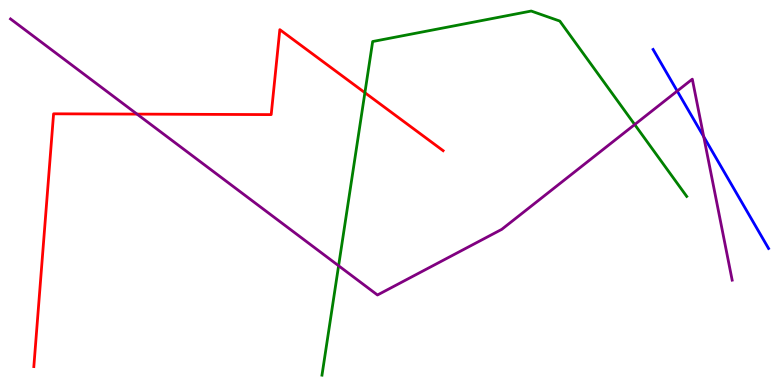[{'lines': ['blue', 'red'], 'intersections': []}, {'lines': ['green', 'red'], 'intersections': [{'x': 4.71, 'y': 7.59}]}, {'lines': ['purple', 'red'], 'intersections': [{'x': 1.77, 'y': 7.04}]}, {'lines': ['blue', 'green'], 'intersections': []}, {'lines': ['blue', 'purple'], 'intersections': [{'x': 8.74, 'y': 7.64}, {'x': 9.08, 'y': 6.45}]}, {'lines': ['green', 'purple'], 'intersections': [{'x': 4.37, 'y': 3.1}, {'x': 8.19, 'y': 6.76}]}]